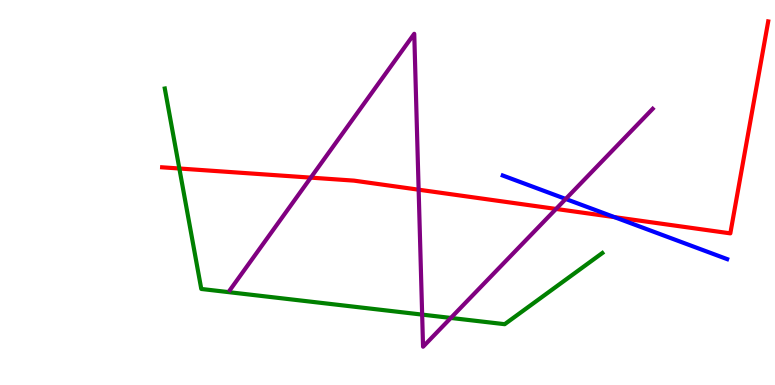[{'lines': ['blue', 'red'], 'intersections': [{'x': 7.93, 'y': 4.36}]}, {'lines': ['green', 'red'], 'intersections': [{'x': 2.31, 'y': 5.62}]}, {'lines': ['purple', 'red'], 'intersections': [{'x': 4.01, 'y': 5.39}, {'x': 5.4, 'y': 5.07}, {'x': 7.17, 'y': 4.57}]}, {'lines': ['blue', 'green'], 'intersections': []}, {'lines': ['blue', 'purple'], 'intersections': [{'x': 7.3, 'y': 4.83}]}, {'lines': ['green', 'purple'], 'intersections': [{'x': 5.45, 'y': 1.83}, {'x': 5.82, 'y': 1.74}]}]